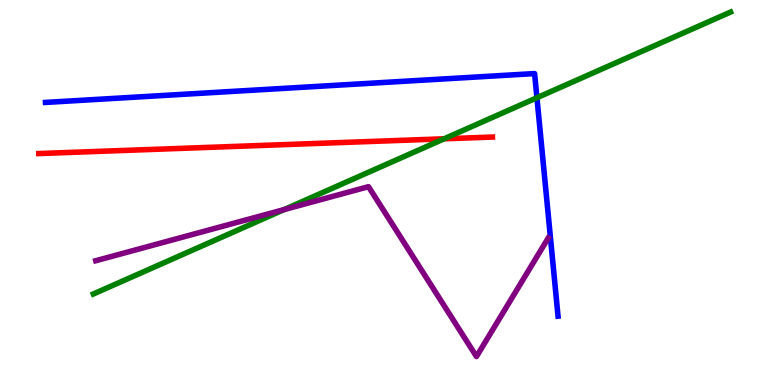[{'lines': ['blue', 'red'], 'intersections': []}, {'lines': ['green', 'red'], 'intersections': [{'x': 5.73, 'y': 6.39}]}, {'lines': ['purple', 'red'], 'intersections': []}, {'lines': ['blue', 'green'], 'intersections': [{'x': 6.93, 'y': 7.46}]}, {'lines': ['blue', 'purple'], 'intersections': []}, {'lines': ['green', 'purple'], 'intersections': [{'x': 3.67, 'y': 4.56}]}]